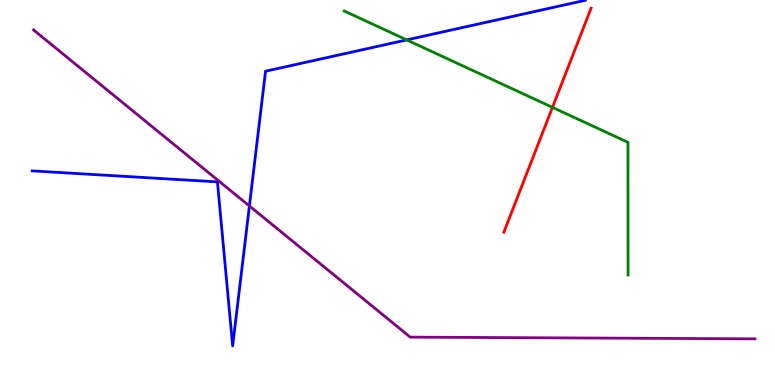[{'lines': ['blue', 'red'], 'intersections': []}, {'lines': ['green', 'red'], 'intersections': [{'x': 7.13, 'y': 7.21}]}, {'lines': ['purple', 'red'], 'intersections': []}, {'lines': ['blue', 'green'], 'intersections': [{'x': 5.25, 'y': 8.96}]}, {'lines': ['blue', 'purple'], 'intersections': [{'x': 3.22, 'y': 4.65}]}, {'lines': ['green', 'purple'], 'intersections': []}]